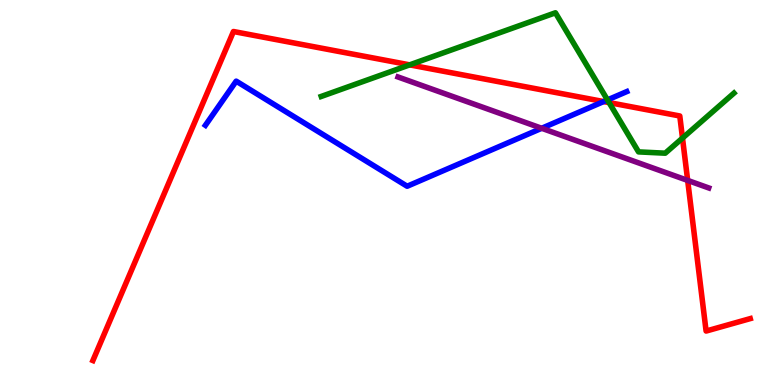[{'lines': ['blue', 'red'], 'intersections': [{'x': 7.79, 'y': 7.36}]}, {'lines': ['green', 'red'], 'intersections': [{'x': 5.29, 'y': 8.32}, {'x': 7.86, 'y': 7.34}, {'x': 8.81, 'y': 6.41}]}, {'lines': ['purple', 'red'], 'intersections': [{'x': 8.87, 'y': 5.31}]}, {'lines': ['blue', 'green'], 'intersections': [{'x': 7.84, 'y': 7.4}]}, {'lines': ['blue', 'purple'], 'intersections': [{'x': 6.99, 'y': 6.67}]}, {'lines': ['green', 'purple'], 'intersections': []}]